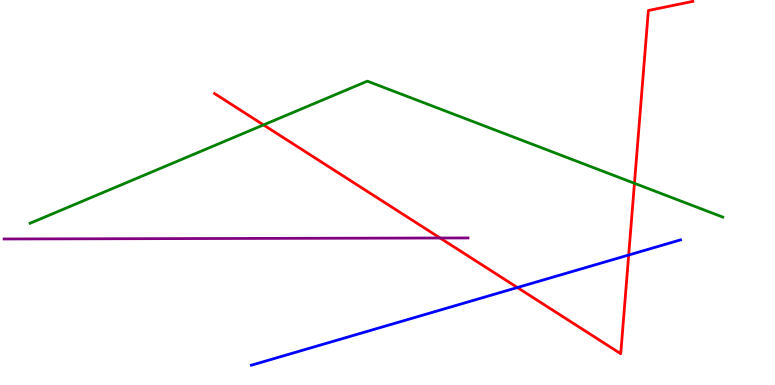[{'lines': ['blue', 'red'], 'intersections': [{'x': 6.68, 'y': 2.53}, {'x': 8.11, 'y': 3.38}]}, {'lines': ['green', 'red'], 'intersections': [{'x': 3.4, 'y': 6.76}, {'x': 8.19, 'y': 5.24}]}, {'lines': ['purple', 'red'], 'intersections': [{'x': 5.68, 'y': 3.82}]}, {'lines': ['blue', 'green'], 'intersections': []}, {'lines': ['blue', 'purple'], 'intersections': []}, {'lines': ['green', 'purple'], 'intersections': []}]